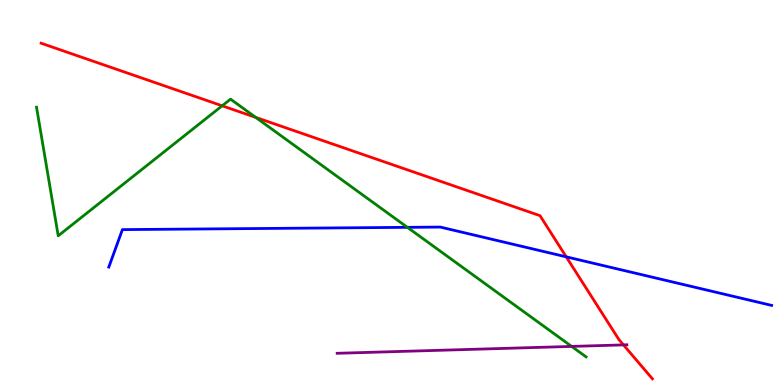[{'lines': ['blue', 'red'], 'intersections': [{'x': 7.31, 'y': 3.33}]}, {'lines': ['green', 'red'], 'intersections': [{'x': 2.87, 'y': 7.25}, {'x': 3.3, 'y': 6.95}]}, {'lines': ['purple', 'red'], 'intersections': [{'x': 8.04, 'y': 1.04}]}, {'lines': ['blue', 'green'], 'intersections': [{'x': 5.26, 'y': 4.1}]}, {'lines': ['blue', 'purple'], 'intersections': []}, {'lines': ['green', 'purple'], 'intersections': [{'x': 7.38, 'y': 1.0}]}]